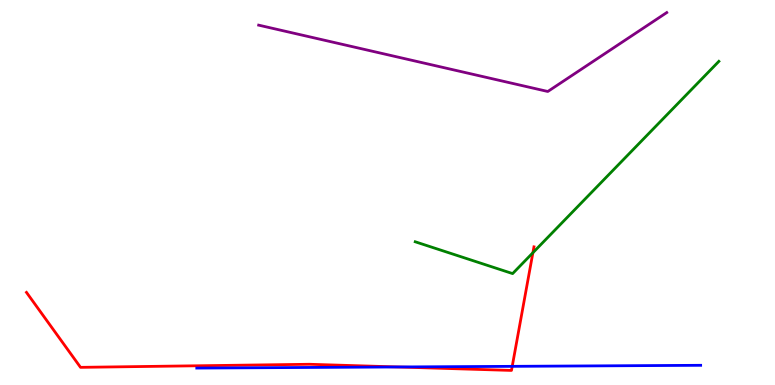[{'lines': ['blue', 'red'], 'intersections': [{'x': 5.13, 'y': 0.468}, {'x': 6.61, 'y': 0.485}]}, {'lines': ['green', 'red'], 'intersections': [{'x': 6.88, 'y': 3.44}]}, {'lines': ['purple', 'red'], 'intersections': []}, {'lines': ['blue', 'green'], 'intersections': []}, {'lines': ['blue', 'purple'], 'intersections': []}, {'lines': ['green', 'purple'], 'intersections': []}]